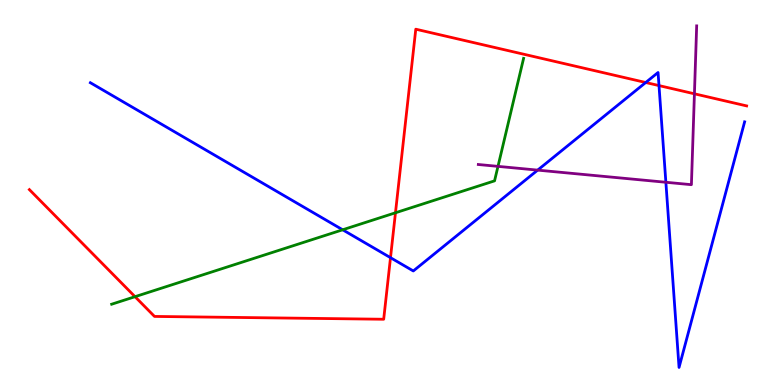[{'lines': ['blue', 'red'], 'intersections': [{'x': 5.04, 'y': 3.31}, {'x': 8.33, 'y': 7.86}, {'x': 8.5, 'y': 7.78}]}, {'lines': ['green', 'red'], 'intersections': [{'x': 1.74, 'y': 2.29}, {'x': 5.1, 'y': 4.47}]}, {'lines': ['purple', 'red'], 'intersections': [{'x': 8.96, 'y': 7.56}]}, {'lines': ['blue', 'green'], 'intersections': [{'x': 4.42, 'y': 4.03}]}, {'lines': ['blue', 'purple'], 'intersections': [{'x': 6.94, 'y': 5.58}, {'x': 8.59, 'y': 5.27}]}, {'lines': ['green', 'purple'], 'intersections': [{'x': 6.43, 'y': 5.68}]}]